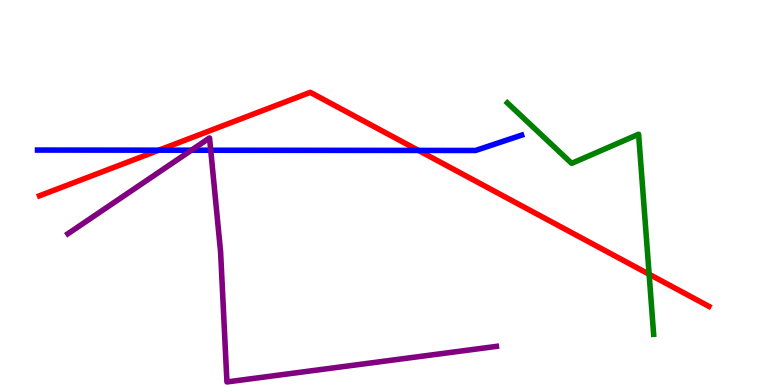[{'lines': ['blue', 'red'], 'intersections': [{'x': 2.05, 'y': 6.1}, {'x': 5.4, 'y': 6.09}]}, {'lines': ['green', 'red'], 'intersections': [{'x': 8.38, 'y': 2.88}]}, {'lines': ['purple', 'red'], 'intersections': []}, {'lines': ['blue', 'green'], 'intersections': []}, {'lines': ['blue', 'purple'], 'intersections': [{'x': 2.47, 'y': 6.1}, {'x': 2.72, 'y': 6.1}]}, {'lines': ['green', 'purple'], 'intersections': []}]